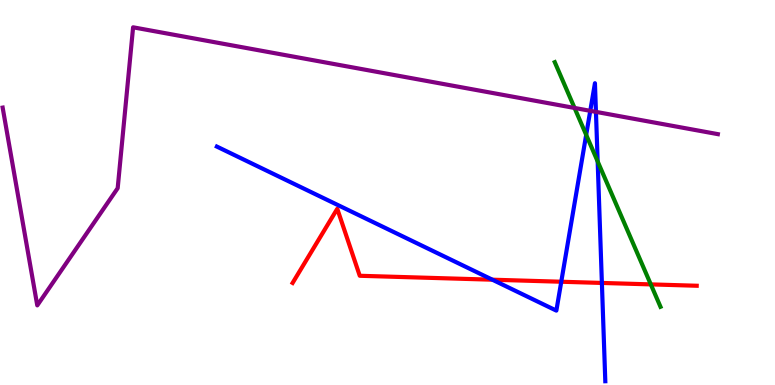[{'lines': ['blue', 'red'], 'intersections': [{'x': 6.35, 'y': 2.74}, {'x': 7.24, 'y': 2.68}, {'x': 7.77, 'y': 2.65}]}, {'lines': ['green', 'red'], 'intersections': [{'x': 8.4, 'y': 2.61}]}, {'lines': ['purple', 'red'], 'intersections': []}, {'lines': ['blue', 'green'], 'intersections': [{'x': 7.56, 'y': 6.5}, {'x': 7.71, 'y': 5.81}]}, {'lines': ['blue', 'purple'], 'intersections': [{'x': 7.62, 'y': 7.12}, {'x': 7.69, 'y': 7.09}]}, {'lines': ['green', 'purple'], 'intersections': [{'x': 7.41, 'y': 7.2}]}]